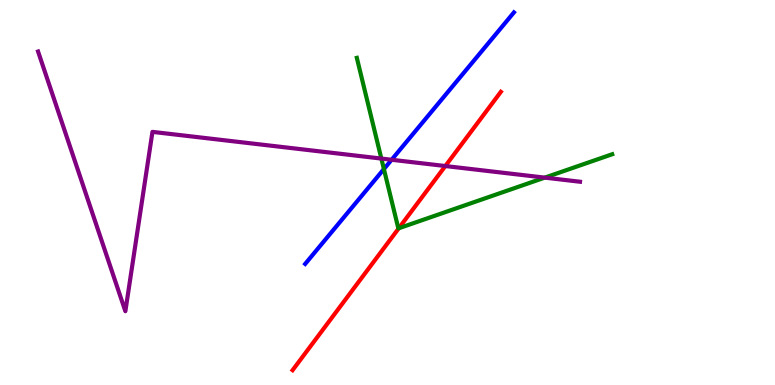[{'lines': ['blue', 'red'], 'intersections': []}, {'lines': ['green', 'red'], 'intersections': [{'x': 5.15, 'y': 4.07}]}, {'lines': ['purple', 'red'], 'intersections': [{'x': 5.75, 'y': 5.69}]}, {'lines': ['blue', 'green'], 'intersections': [{'x': 4.95, 'y': 5.61}]}, {'lines': ['blue', 'purple'], 'intersections': [{'x': 5.05, 'y': 5.85}]}, {'lines': ['green', 'purple'], 'intersections': [{'x': 4.92, 'y': 5.88}, {'x': 7.03, 'y': 5.39}]}]